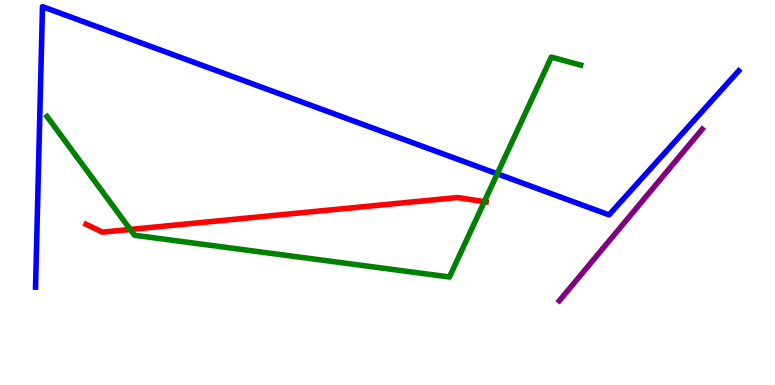[{'lines': ['blue', 'red'], 'intersections': []}, {'lines': ['green', 'red'], 'intersections': [{'x': 1.68, 'y': 4.04}, {'x': 6.25, 'y': 4.76}]}, {'lines': ['purple', 'red'], 'intersections': []}, {'lines': ['blue', 'green'], 'intersections': [{'x': 6.42, 'y': 5.49}]}, {'lines': ['blue', 'purple'], 'intersections': []}, {'lines': ['green', 'purple'], 'intersections': []}]